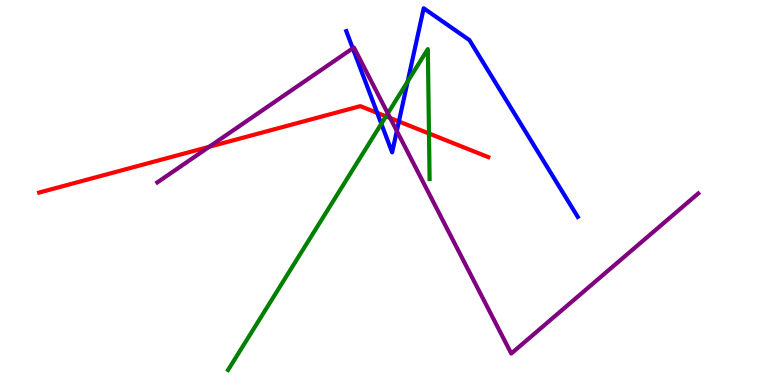[{'lines': ['blue', 'red'], 'intersections': [{'x': 4.87, 'y': 7.07}, {'x': 5.15, 'y': 6.84}]}, {'lines': ['green', 'red'], 'intersections': [{'x': 4.98, 'y': 6.98}, {'x': 5.54, 'y': 6.53}]}, {'lines': ['purple', 'red'], 'intersections': [{'x': 2.7, 'y': 6.19}, {'x': 5.03, 'y': 6.93}]}, {'lines': ['blue', 'green'], 'intersections': [{'x': 4.92, 'y': 6.79}, {'x': 5.26, 'y': 7.88}]}, {'lines': ['blue', 'purple'], 'intersections': [{'x': 4.55, 'y': 8.75}, {'x': 5.12, 'y': 6.6}]}, {'lines': ['green', 'purple'], 'intersections': [{'x': 5.0, 'y': 7.05}]}]